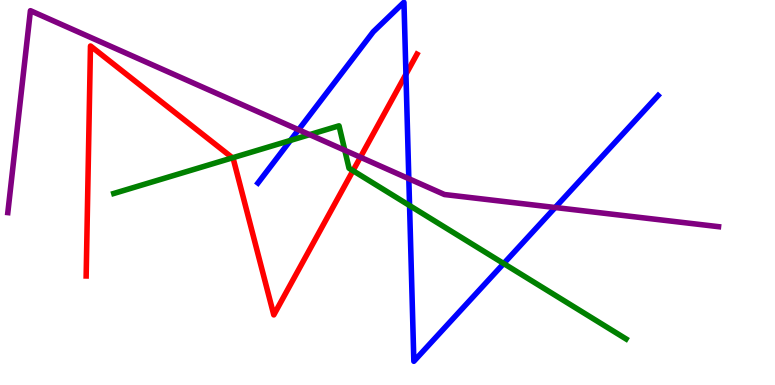[{'lines': ['blue', 'red'], 'intersections': [{'x': 5.24, 'y': 8.07}]}, {'lines': ['green', 'red'], 'intersections': [{'x': 3.0, 'y': 5.9}, {'x': 4.55, 'y': 5.57}]}, {'lines': ['purple', 'red'], 'intersections': [{'x': 4.65, 'y': 5.92}]}, {'lines': ['blue', 'green'], 'intersections': [{'x': 3.75, 'y': 6.35}, {'x': 5.28, 'y': 4.66}, {'x': 6.5, 'y': 3.15}]}, {'lines': ['blue', 'purple'], 'intersections': [{'x': 3.85, 'y': 6.63}, {'x': 5.28, 'y': 5.36}, {'x': 7.16, 'y': 4.61}]}, {'lines': ['green', 'purple'], 'intersections': [{'x': 4.0, 'y': 6.5}, {'x': 4.45, 'y': 6.1}]}]